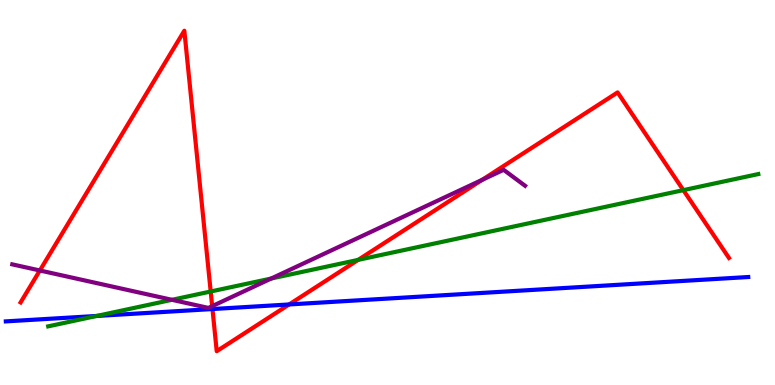[{'lines': ['blue', 'red'], 'intersections': [{'x': 2.74, 'y': 1.97}, {'x': 3.73, 'y': 2.09}]}, {'lines': ['green', 'red'], 'intersections': [{'x': 2.72, 'y': 2.43}, {'x': 4.62, 'y': 3.25}, {'x': 8.82, 'y': 5.06}]}, {'lines': ['purple', 'red'], 'intersections': [{'x': 0.514, 'y': 2.97}, {'x': 2.74, 'y': 2.05}, {'x': 6.22, 'y': 5.33}]}, {'lines': ['blue', 'green'], 'intersections': [{'x': 1.25, 'y': 1.79}]}, {'lines': ['blue', 'purple'], 'intersections': []}, {'lines': ['green', 'purple'], 'intersections': [{'x': 2.22, 'y': 2.21}, {'x': 3.5, 'y': 2.77}]}]